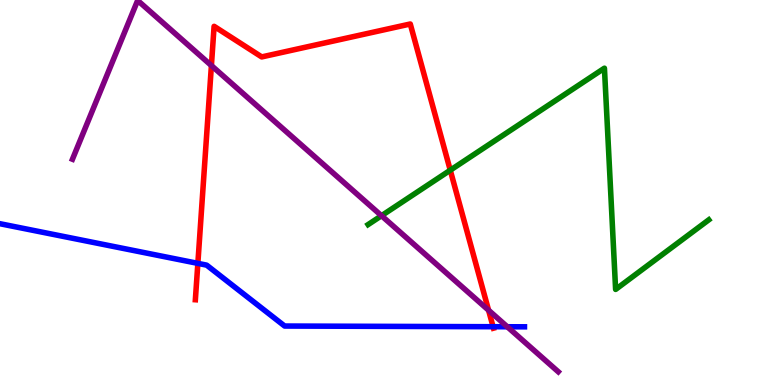[{'lines': ['blue', 'red'], 'intersections': [{'x': 2.55, 'y': 3.16}, {'x': 6.36, 'y': 1.51}]}, {'lines': ['green', 'red'], 'intersections': [{'x': 5.81, 'y': 5.58}]}, {'lines': ['purple', 'red'], 'intersections': [{'x': 2.73, 'y': 8.3}, {'x': 6.3, 'y': 1.94}]}, {'lines': ['blue', 'green'], 'intersections': []}, {'lines': ['blue', 'purple'], 'intersections': [{'x': 6.55, 'y': 1.51}]}, {'lines': ['green', 'purple'], 'intersections': [{'x': 4.92, 'y': 4.4}]}]